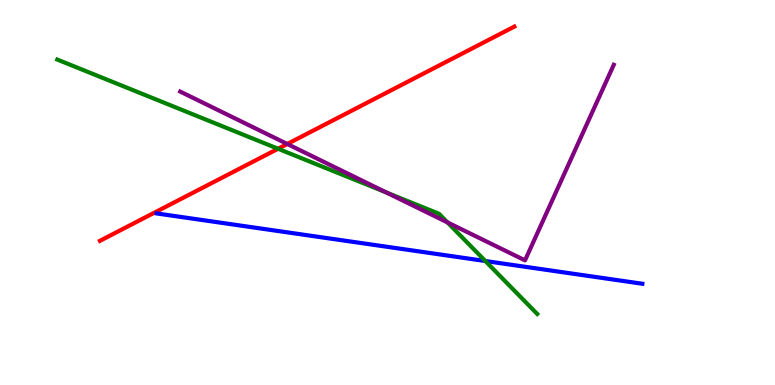[{'lines': ['blue', 'red'], 'intersections': []}, {'lines': ['green', 'red'], 'intersections': [{'x': 3.59, 'y': 6.14}]}, {'lines': ['purple', 'red'], 'intersections': [{'x': 3.71, 'y': 6.26}]}, {'lines': ['blue', 'green'], 'intersections': [{'x': 6.26, 'y': 3.22}]}, {'lines': ['blue', 'purple'], 'intersections': []}, {'lines': ['green', 'purple'], 'intersections': [{'x': 4.99, 'y': 5.0}, {'x': 5.77, 'y': 4.22}]}]